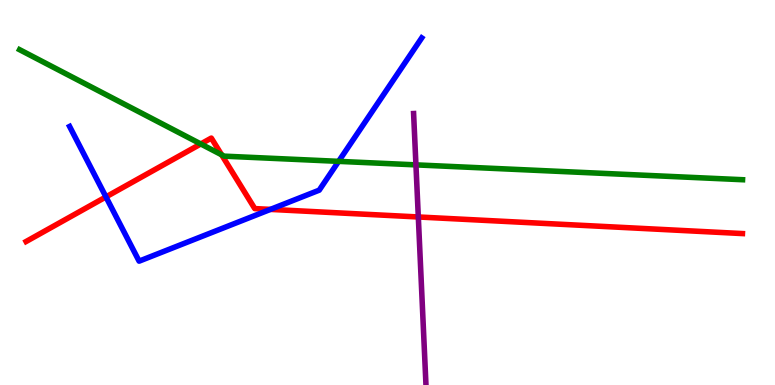[{'lines': ['blue', 'red'], 'intersections': [{'x': 1.37, 'y': 4.89}, {'x': 3.49, 'y': 4.56}]}, {'lines': ['green', 'red'], 'intersections': [{'x': 2.59, 'y': 6.26}, {'x': 2.86, 'y': 5.98}]}, {'lines': ['purple', 'red'], 'intersections': [{'x': 5.4, 'y': 4.36}]}, {'lines': ['blue', 'green'], 'intersections': [{'x': 4.37, 'y': 5.81}]}, {'lines': ['blue', 'purple'], 'intersections': []}, {'lines': ['green', 'purple'], 'intersections': [{'x': 5.37, 'y': 5.72}]}]